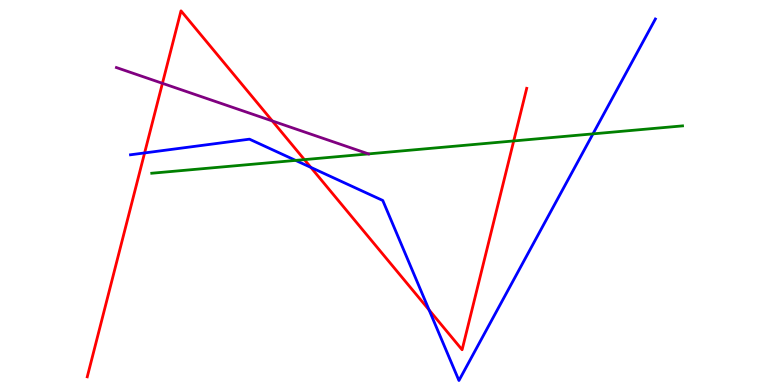[{'lines': ['blue', 'red'], 'intersections': [{'x': 1.87, 'y': 6.03}, {'x': 4.01, 'y': 5.65}, {'x': 5.54, 'y': 1.95}]}, {'lines': ['green', 'red'], 'intersections': [{'x': 3.93, 'y': 5.85}, {'x': 6.63, 'y': 6.34}]}, {'lines': ['purple', 'red'], 'intersections': [{'x': 2.1, 'y': 7.84}, {'x': 3.51, 'y': 6.86}]}, {'lines': ['blue', 'green'], 'intersections': [{'x': 3.81, 'y': 5.83}, {'x': 7.65, 'y': 6.52}]}, {'lines': ['blue', 'purple'], 'intersections': []}, {'lines': ['green', 'purple'], 'intersections': [{'x': 4.75, 'y': 6.0}]}]